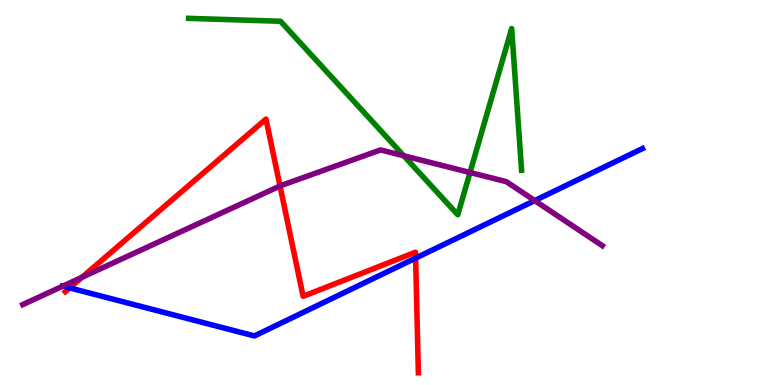[{'lines': ['blue', 'red'], 'intersections': [{'x': 0.899, 'y': 2.52}, {'x': 5.36, 'y': 3.3}]}, {'lines': ['green', 'red'], 'intersections': []}, {'lines': ['purple', 'red'], 'intersections': [{'x': 1.06, 'y': 2.8}, {'x': 3.61, 'y': 5.17}]}, {'lines': ['blue', 'green'], 'intersections': []}, {'lines': ['blue', 'purple'], 'intersections': [{'x': 0.811, 'y': 2.57}, {'x': 6.9, 'y': 4.79}]}, {'lines': ['green', 'purple'], 'intersections': [{'x': 5.21, 'y': 5.95}, {'x': 6.06, 'y': 5.52}]}]